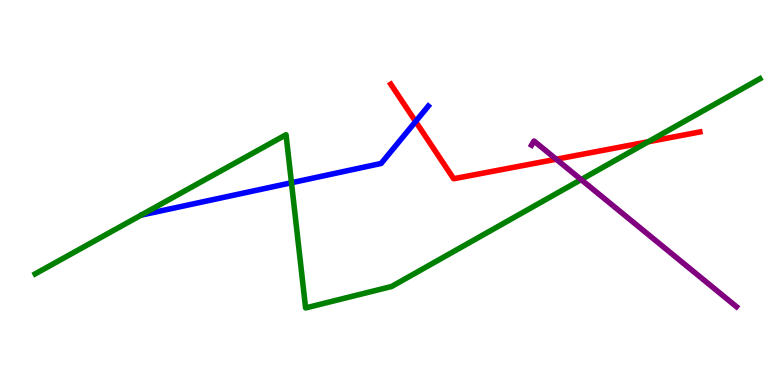[{'lines': ['blue', 'red'], 'intersections': [{'x': 5.36, 'y': 6.84}]}, {'lines': ['green', 'red'], 'intersections': [{'x': 8.36, 'y': 6.32}]}, {'lines': ['purple', 'red'], 'intersections': [{'x': 7.18, 'y': 5.86}]}, {'lines': ['blue', 'green'], 'intersections': [{'x': 3.76, 'y': 5.25}]}, {'lines': ['blue', 'purple'], 'intersections': []}, {'lines': ['green', 'purple'], 'intersections': [{'x': 7.5, 'y': 5.34}]}]